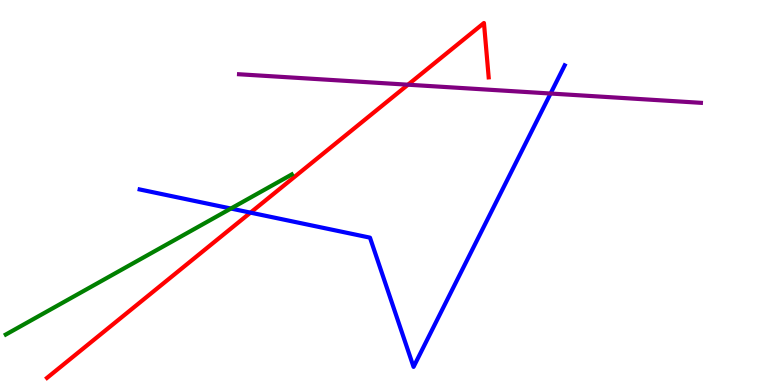[{'lines': ['blue', 'red'], 'intersections': [{'x': 3.23, 'y': 4.48}]}, {'lines': ['green', 'red'], 'intersections': []}, {'lines': ['purple', 'red'], 'intersections': [{'x': 5.26, 'y': 7.8}]}, {'lines': ['blue', 'green'], 'intersections': [{'x': 2.98, 'y': 4.58}]}, {'lines': ['blue', 'purple'], 'intersections': [{'x': 7.1, 'y': 7.57}]}, {'lines': ['green', 'purple'], 'intersections': []}]